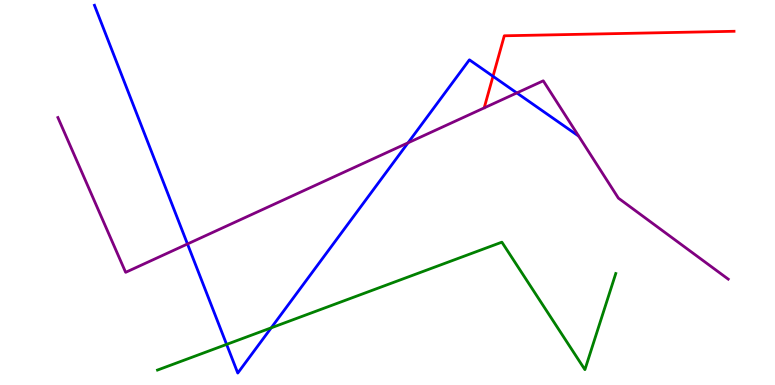[{'lines': ['blue', 'red'], 'intersections': [{'x': 6.36, 'y': 8.02}]}, {'lines': ['green', 'red'], 'intersections': []}, {'lines': ['purple', 'red'], 'intersections': []}, {'lines': ['blue', 'green'], 'intersections': [{'x': 2.92, 'y': 1.05}, {'x': 3.5, 'y': 1.48}]}, {'lines': ['blue', 'purple'], 'intersections': [{'x': 2.42, 'y': 3.66}, {'x': 5.26, 'y': 6.29}, {'x': 6.67, 'y': 7.59}]}, {'lines': ['green', 'purple'], 'intersections': []}]